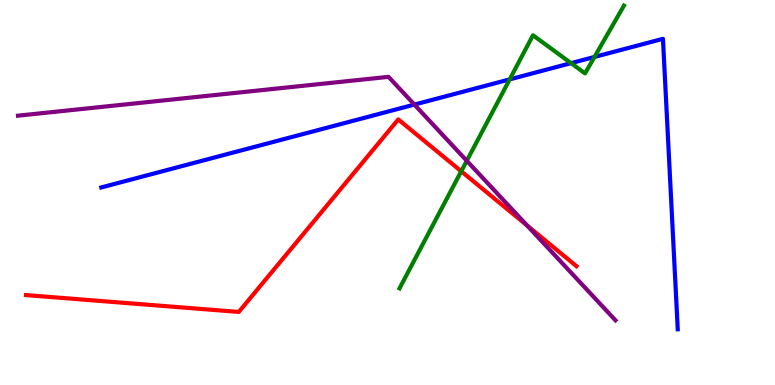[{'lines': ['blue', 'red'], 'intersections': []}, {'lines': ['green', 'red'], 'intersections': [{'x': 5.95, 'y': 5.55}]}, {'lines': ['purple', 'red'], 'intersections': [{'x': 6.8, 'y': 4.14}]}, {'lines': ['blue', 'green'], 'intersections': [{'x': 6.58, 'y': 7.94}, {'x': 7.37, 'y': 8.36}, {'x': 7.67, 'y': 8.52}]}, {'lines': ['blue', 'purple'], 'intersections': [{'x': 5.35, 'y': 7.28}]}, {'lines': ['green', 'purple'], 'intersections': [{'x': 6.02, 'y': 5.82}]}]